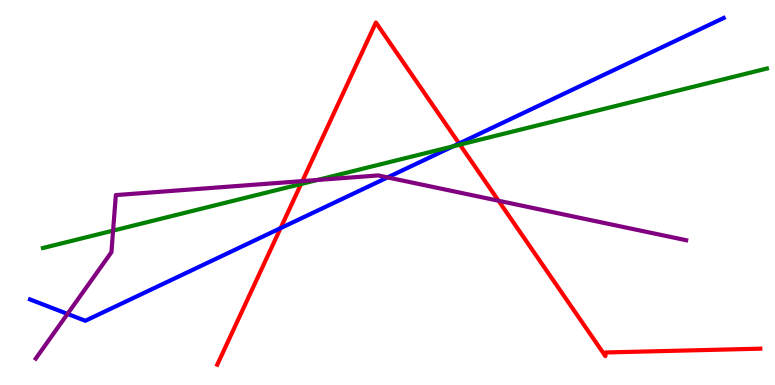[{'lines': ['blue', 'red'], 'intersections': [{'x': 3.62, 'y': 4.07}, {'x': 5.92, 'y': 6.27}]}, {'lines': ['green', 'red'], 'intersections': [{'x': 3.88, 'y': 5.22}, {'x': 5.93, 'y': 6.24}]}, {'lines': ['purple', 'red'], 'intersections': [{'x': 3.9, 'y': 5.3}, {'x': 6.43, 'y': 4.79}]}, {'lines': ['blue', 'green'], 'intersections': [{'x': 5.85, 'y': 6.2}]}, {'lines': ['blue', 'purple'], 'intersections': [{'x': 0.871, 'y': 1.85}, {'x': 5.0, 'y': 5.39}]}, {'lines': ['green', 'purple'], 'intersections': [{'x': 1.46, 'y': 4.01}, {'x': 4.09, 'y': 5.32}]}]